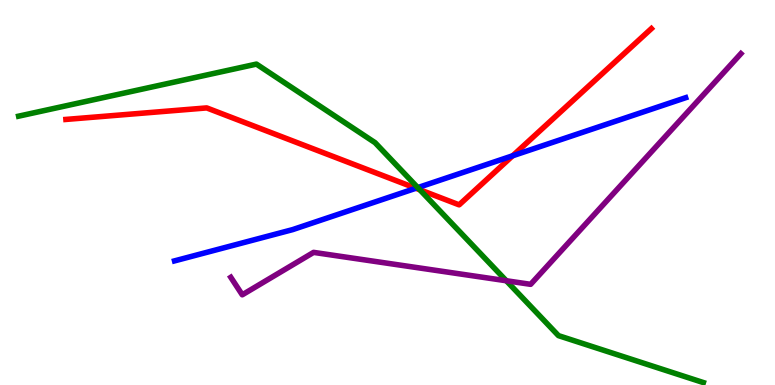[{'lines': ['blue', 'red'], 'intersections': [{'x': 5.37, 'y': 5.11}, {'x': 6.62, 'y': 5.95}]}, {'lines': ['green', 'red'], 'intersections': [{'x': 5.42, 'y': 5.07}]}, {'lines': ['purple', 'red'], 'intersections': []}, {'lines': ['blue', 'green'], 'intersections': [{'x': 5.39, 'y': 5.13}]}, {'lines': ['blue', 'purple'], 'intersections': []}, {'lines': ['green', 'purple'], 'intersections': [{'x': 6.53, 'y': 2.71}]}]